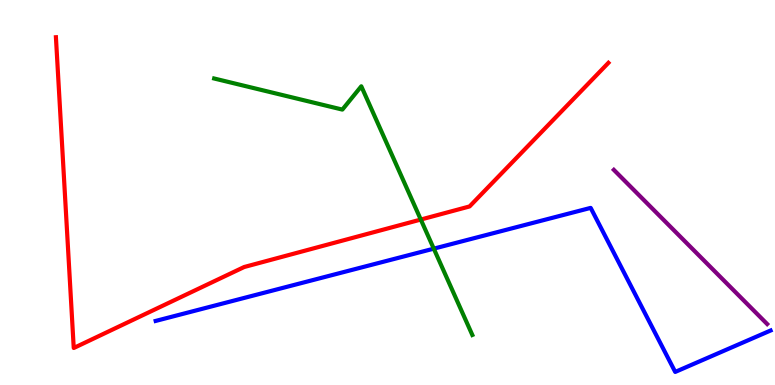[{'lines': ['blue', 'red'], 'intersections': []}, {'lines': ['green', 'red'], 'intersections': [{'x': 5.43, 'y': 4.3}]}, {'lines': ['purple', 'red'], 'intersections': []}, {'lines': ['blue', 'green'], 'intersections': [{'x': 5.6, 'y': 3.54}]}, {'lines': ['blue', 'purple'], 'intersections': []}, {'lines': ['green', 'purple'], 'intersections': []}]